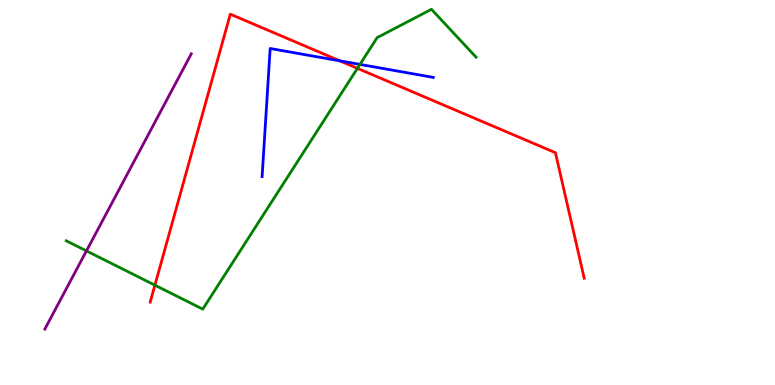[{'lines': ['blue', 'red'], 'intersections': [{'x': 4.38, 'y': 8.42}]}, {'lines': ['green', 'red'], 'intersections': [{'x': 2.0, 'y': 2.59}, {'x': 4.61, 'y': 8.22}]}, {'lines': ['purple', 'red'], 'intersections': []}, {'lines': ['blue', 'green'], 'intersections': [{'x': 4.64, 'y': 8.33}]}, {'lines': ['blue', 'purple'], 'intersections': []}, {'lines': ['green', 'purple'], 'intersections': [{'x': 1.12, 'y': 3.48}]}]